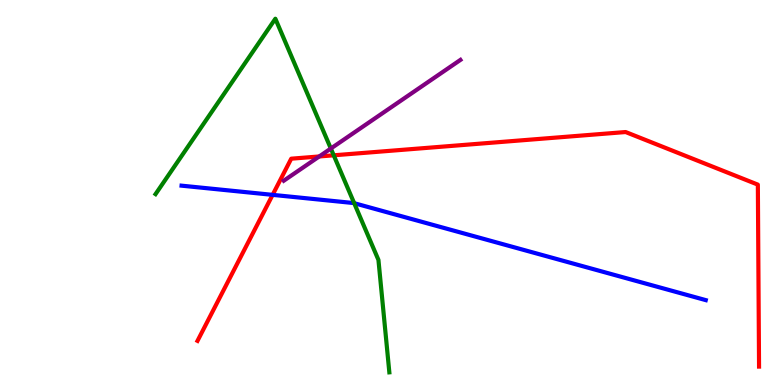[{'lines': ['blue', 'red'], 'intersections': [{'x': 3.52, 'y': 4.94}]}, {'lines': ['green', 'red'], 'intersections': [{'x': 4.31, 'y': 5.97}]}, {'lines': ['purple', 'red'], 'intersections': [{'x': 4.12, 'y': 5.94}]}, {'lines': ['blue', 'green'], 'intersections': [{'x': 4.57, 'y': 4.72}]}, {'lines': ['blue', 'purple'], 'intersections': []}, {'lines': ['green', 'purple'], 'intersections': [{'x': 4.27, 'y': 6.14}]}]